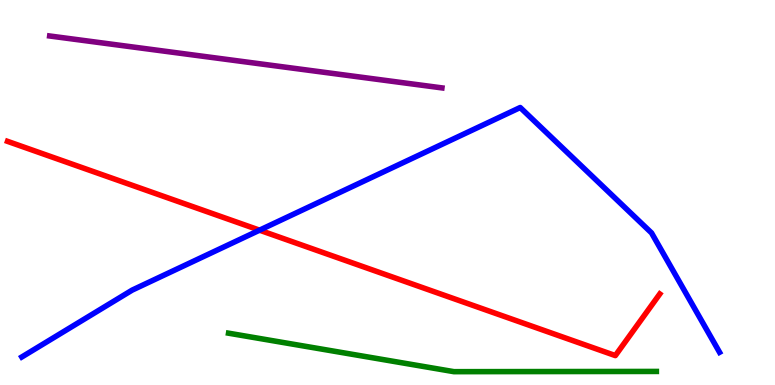[{'lines': ['blue', 'red'], 'intersections': [{'x': 3.35, 'y': 4.02}]}, {'lines': ['green', 'red'], 'intersections': []}, {'lines': ['purple', 'red'], 'intersections': []}, {'lines': ['blue', 'green'], 'intersections': []}, {'lines': ['blue', 'purple'], 'intersections': []}, {'lines': ['green', 'purple'], 'intersections': []}]